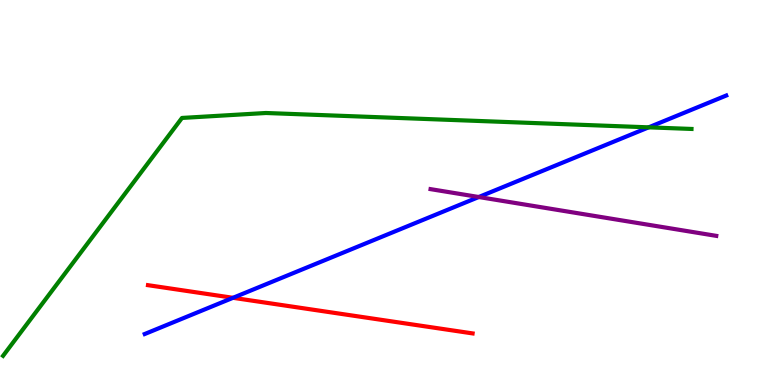[{'lines': ['blue', 'red'], 'intersections': [{'x': 3.01, 'y': 2.26}]}, {'lines': ['green', 'red'], 'intersections': []}, {'lines': ['purple', 'red'], 'intersections': []}, {'lines': ['blue', 'green'], 'intersections': [{'x': 8.37, 'y': 6.69}]}, {'lines': ['blue', 'purple'], 'intersections': [{'x': 6.18, 'y': 4.88}]}, {'lines': ['green', 'purple'], 'intersections': []}]